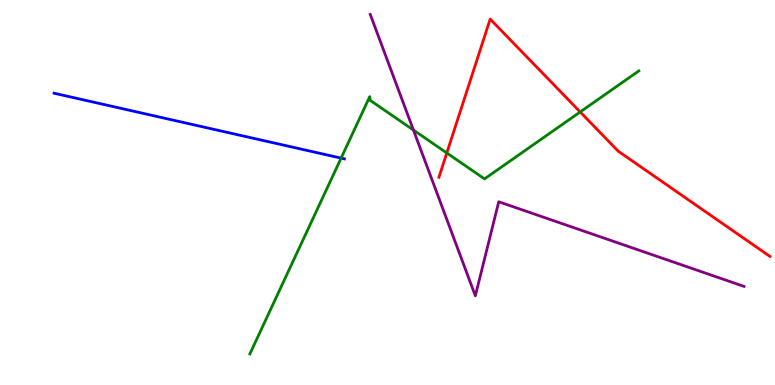[{'lines': ['blue', 'red'], 'intersections': []}, {'lines': ['green', 'red'], 'intersections': [{'x': 5.77, 'y': 6.03}, {'x': 7.49, 'y': 7.09}]}, {'lines': ['purple', 'red'], 'intersections': []}, {'lines': ['blue', 'green'], 'intersections': [{'x': 4.4, 'y': 5.89}]}, {'lines': ['blue', 'purple'], 'intersections': []}, {'lines': ['green', 'purple'], 'intersections': [{'x': 5.33, 'y': 6.62}]}]